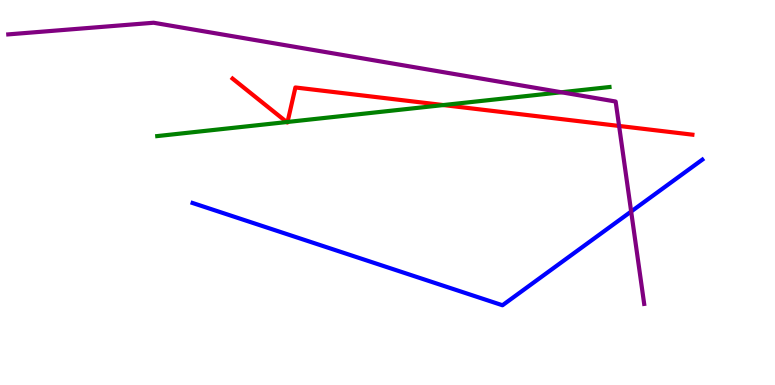[{'lines': ['blue', 'red'], 'intersections': []}, {'lines': ['green', 'red'], 'intersections': [{'x': 3.7, 'y': 6.83}, {'x': 3.71, 'y': 6.83}, {'x': 5.72, 'y': 7.27}]}, {'lines': ['purple', 'red'], 'intersections': [{'x': 7.99, 'y': 6.73}]}, {'lines': ['blue', 'green'], 'intersections': []}, {'lines': ['blue', 'purple'], 'intersections': [{'x': 8.14, 'y': 4.51}]}, {'lines': ['green', 'purple'], 'intersections': [{'x': 7.24, 'y': 7.6}]}]